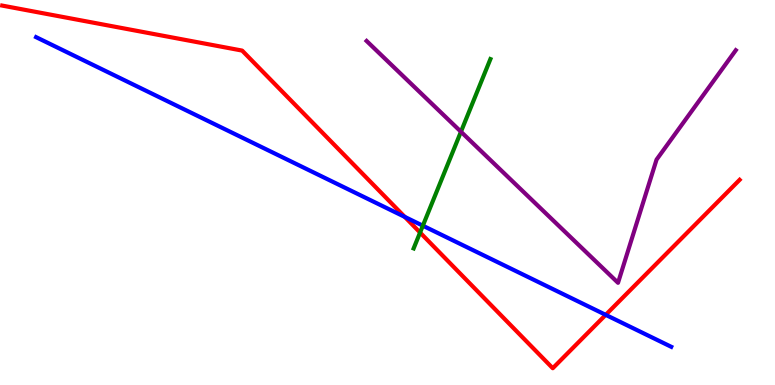[{'lines': ['blue', 'red'], 'intersections': [{'x': 5.22, 'y': 4.37}, {'x': 7.82, 'y': 1.82}]}, {'lines': ['green', 'red'], 'intersections': [{'x': 5.42, 'y': 3.96}]}, {'lines': ['purple', 'red'], 'intersections': []}, {'lines': ['blue', 'green'], 'intersections': [{'x': 5.46, 'y': 4.14}]}, {'lines': ['blue', 'purple'], 'intersections': []}, {'lines': ['green', 'purple'], 'intersections': [{'x': 5.95, 'y': 6.58}]}]